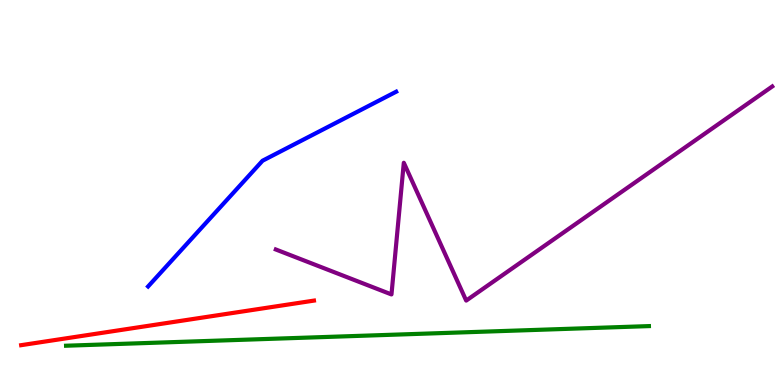[{'lines': ['blue', 'red'], 'intersections': []}, {'lines': ['green', 'red'], 'intersections': []}, {'lines': ['purple', 'red'], 'intersections': []}, {'lines': ['blue', 'green'], 'intersections': []}, {'lines': ['blue', 'purple'], 'intersections': []}, {'lines': ['green', 'purple'], 'intersections': []}]